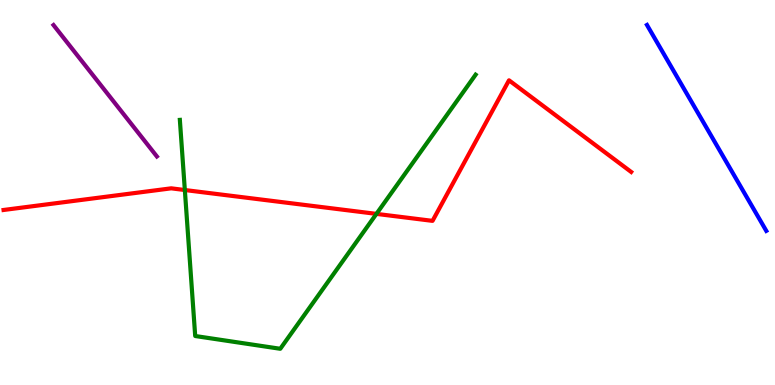[{'lines': ['blue', 'red'], 'intersections': []}, {'lines': ['green', 'red'], 'intersections': [{'x': 2.39, 'y': 5.06}, {'x': 4.86, 'y': 4.44}]}, {'lines': ['purple', 'red'], 'intersections': []}, {'lines': ['blue', 'green'], 'intersections': []}, {'lines': ['blue', 'purple'], 'intersections': []}, {'lines': ['green', 'purple'], 'intersections': []}]